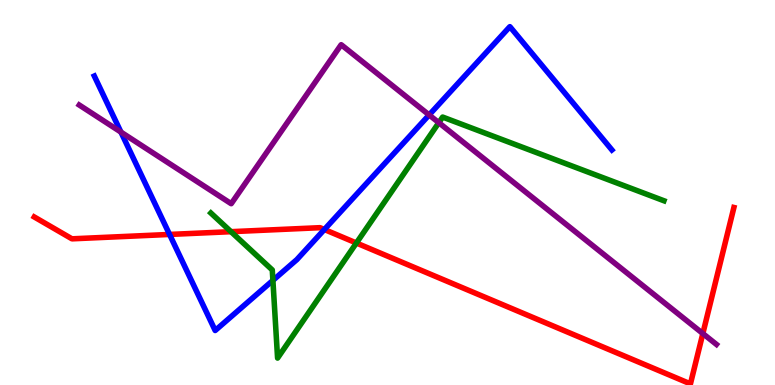[{'lines': ['blue', 'red'], 'intersections': [{'x': 2.19, 'y': 3.91}, {'x': 4.19, 'y': 4.04}]}, {'lines': ['green', 'red'], 'intersections': [{'x': 2.98, 'y': 3.98}, {'x': 4.6, 'y': 3.69}]}, {'lines': ['purple', 'red'], 'intersections': [{'x': 9.07, 'y': 1.34}]}, {'lines': ['blue', 'green'], 'intersections': [{'x': 3.52, 'y': 2.72}]}, {'lines': ['blue', 'purple'], 'intersections': [{'x': 1.56, 'y': 6.57}, {'x': 5.54, 'y': 7.01}]}, {'lines': ['green', 'purple'], 'intersections': [{'x': 5.66, 'y': 6.81}]}]